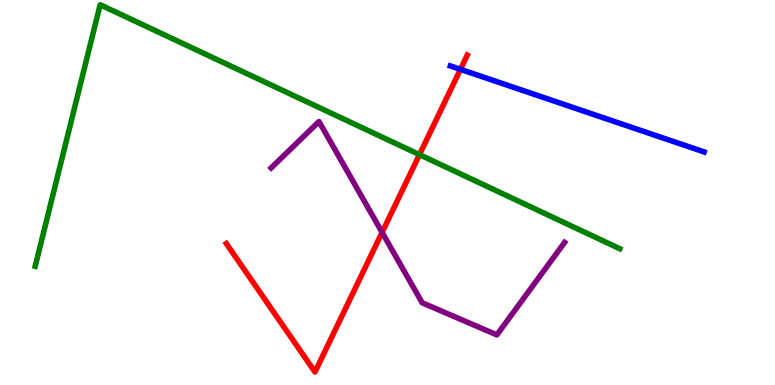[{'lines': ['blue', 'red'], 'intersections': [{'x': 5.94, 'y': 8.2}]}, {'lines': ['green', 'red'], 'intersections': [{'x': 5.41, 'y': 5.98}]}, {'lines': ['purple', 'red'], 'intersections': [{'x': 4.93, 'y': 3.96}]}, {'lines': ['blue', 'green'], 'intersections': []}, {'lines': ['blue', 'purple'], 'intersections': []}, {'lines': ['green', 'purple'], 'intersections': []}]